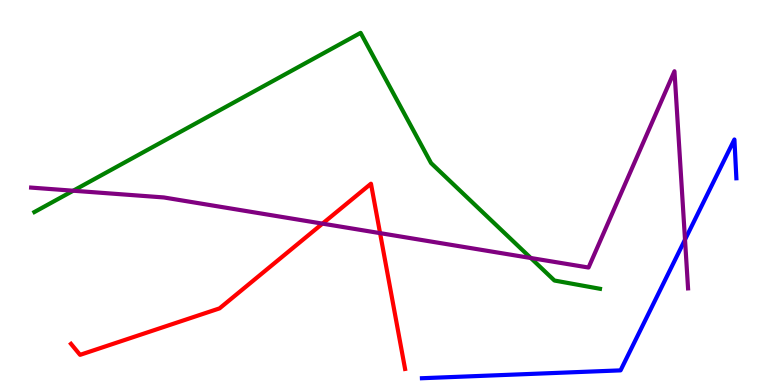[{'lines': ['blue', 'red'], 'intersections': []}, {'lines': ['green', 'red'], 'intersections': []}, {'lines': ['purple', 'red'], 'intersections': [{'x': 4.16, 'y': 4.19}, {'x': 4.9, 'y': 3.94}]}, {'lines': ['blue', 'green'], 'intersections': []}, {'lines': ['blue', 'purple'], 'intersections': [{'x': 8.84, 'y': 3.78}]}, {'lines': ['green', 'purple'], 'intersections': [{'x': 0.945, 'y': 5.05}, {'x': 6.85, 'y': 3.3}]}]